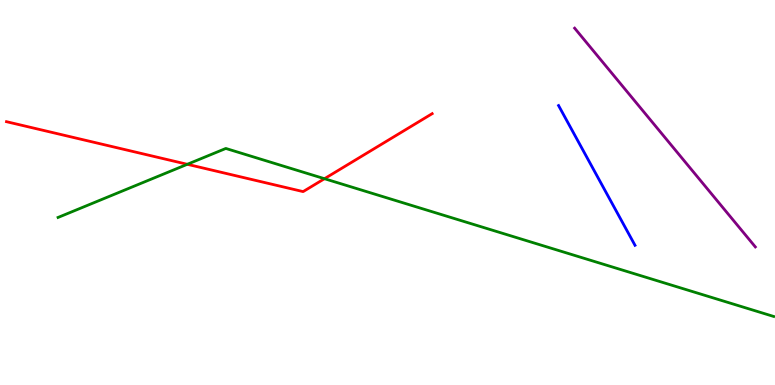[{'lines': ['blue', 'red'], 'intersections': []}, {'lines': ['green', 'red'], 'intersections': [{'x': 2.42, 'y': 5.73}, {'x': 4.19, 'y': 5.36}]}, {'lines': ['purple', 'red'], 'intersections': []}, {'lines': ['blue', 'green'], 'intersections': []}, {'lines': ['blue', 'purple'], 'intersections': []}, {'lines': ['green', 'purple'], 'intersections': []}]